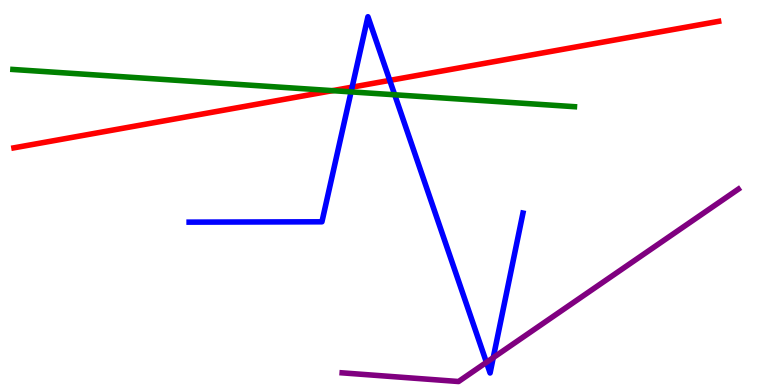[{'lines': ['blue', 'red'], 'intersections': [{'x': 4.54, 'y': 7.74}, {'x': 5.03, 'y': 7.91}]}, {'lines': ['green', 'red'], 'intersections': [{'x': 4.29, 'y': 7.65}]}, {'lines': ['purple', 'red'], 'intersections': []}, {'lines': ['blue', 'green'], 'intersections': [{'x': 4.53, 'y': 7.61}, {'x': 5.09, 'y': 7.54}]}, {'lines': ['blue', 'purple'], 'intersections': [{'x': 6.28, 'y': 0.589}, {'x': 6.36, 'y': 0.71}]}, {'lines': ['green', 'purple'], 'intersections': []}]